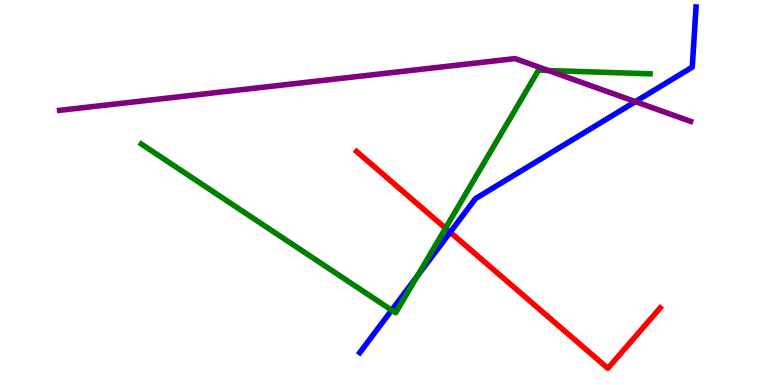[{'lines': ['blue', 'red'], 'intersections': [{'x': 5.81, 'y': 3.97}]}, {'lines': ['green', 'red'], 'intersections': [{'x': 5.75, 'y': 4.07}]}, {'lines': ['purple', 'red'], 'intersections': []}, {'lines': ['blue', 'green'], 'intersections': [{'x': 5.05, 'y': 1.94}, {'x': 5.39, 'y': 2.84}]}, {'lines': ['blue', 'purple'], 'intersections': [{'x': 8.2, 'y': 7.36}]}, {'lines': ['green', 'purple'], 'intersections': [{'x': 7.08, 'y': 8.17}]}]